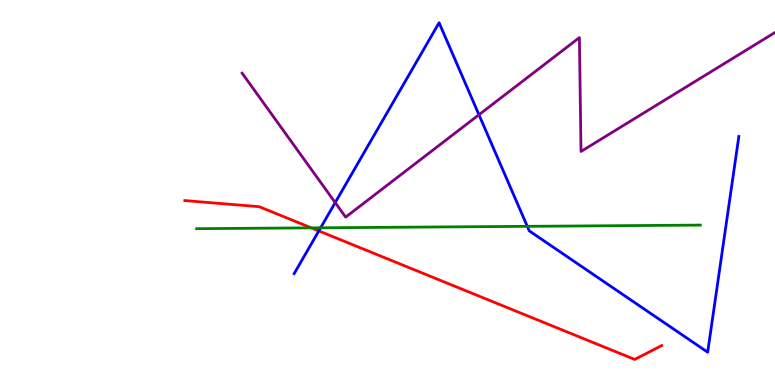[{'lines': ['blue', 'red'], 'intersections': [{'x': 4.11, 'y': 4.0}]}, {'lines': ['green', 'red'], 'intersections': [{'x': 4.02, 'y': 4.08}]}, {'lines': ['purple', 'red'], 'intersections': []}, {'lines': ['blue', 'green'], 'intersections': [{'x': 4.14, 'y': 4.08}, {'x': 6.8, 'y': 4.12}]}, {'lines': ['blue', 'purple'], 'intersections': [{'x': 4.33, 'y': 4.74}, {'x': 6.18, 'y': 7.02}]}, {'lines': ['green', 'purple'], 'intersections': []}]